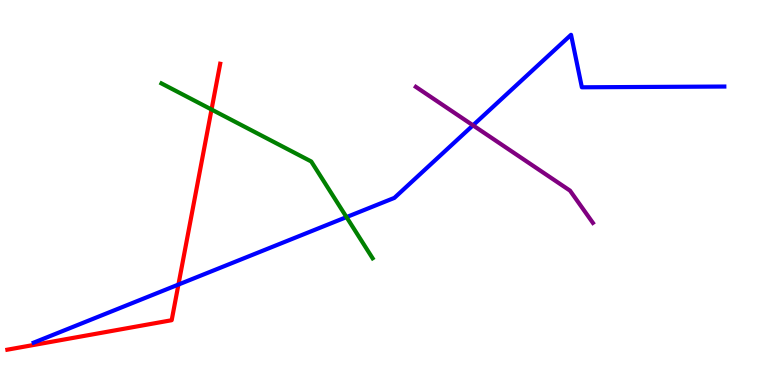[{'lines': ['blue', 'red'], 'intersections': [{'x': 2.3, 'y': 2.61}]}, {'lines': ['green', 'red'], 'intersections': [{'x': 2.73, 'y': 7.16}]}, {'lines': ['purple', 'red'], 'intersections': []}, {'lines': ['blue', 'green'], 'intersections': [{'x': 4.47, 'y': 4.36}]}, {'lines': ['blue', 'purple'], 'intersections': [{'x': 6.1, 'y': 6.74}]}, {'lines': ['green', 'purple'], 'intersections': []}]